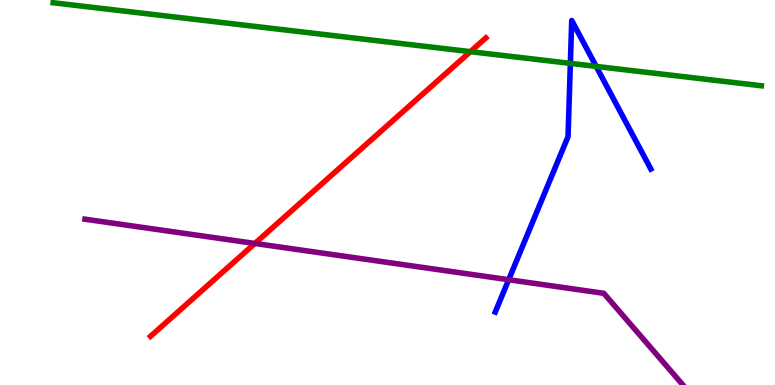[{'lines': ['blue', 'red'], 'intersections': []}, {'lines': ['green', 'red'], 'intersections': [{'x': 6.07, 'y': 8.66}]}, {'lines': ['purple', 'red'], 'intersections': [{'x': 3.29, 'y': 3.68}]}, {'lines': ['blue', 'green'], 'intersections': [{'x': 7.36, 'y': 8.35}, {'x': 7.69, 'y': 8.28}]}, {'lines': ['blue', 'purple'], 'intersections': [{'x': 6.56, 'y': 2.73}]}, {'lines': ['green', 'purple'], 'intersections': []}]